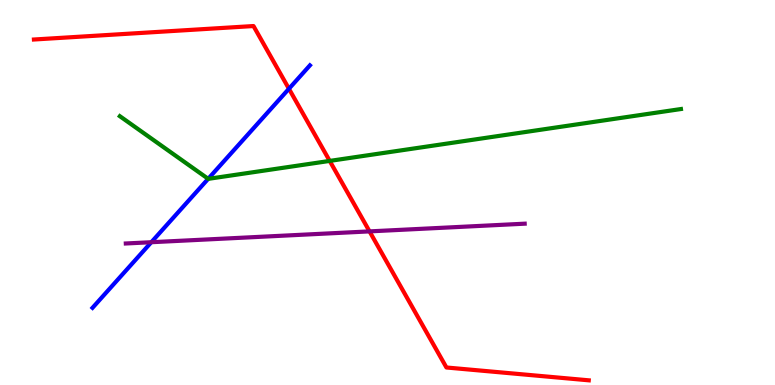[{'lines': ['blue', 'red'], 'intersections': [{'x': 3.73, 'y': 7.69}]}, {'lines': ['green', 'red'], 'intersections': [{'x': 4.25, 'y': 5.82}]}, {'lines': ['purple', 'red'], 'intersections': [{'x': 4.77, 'y': 3.99}]}, {'lines': ['blue', 'green'], 'intersections': [{'x': 2.69, 'y': 5.36}]}, {'lines': ['blue', 'purple'], 'intersections': [{'x': 1.95, 'y': 3.71}]}, {'lines': ['green', 'purple'], 'intersections': []}]